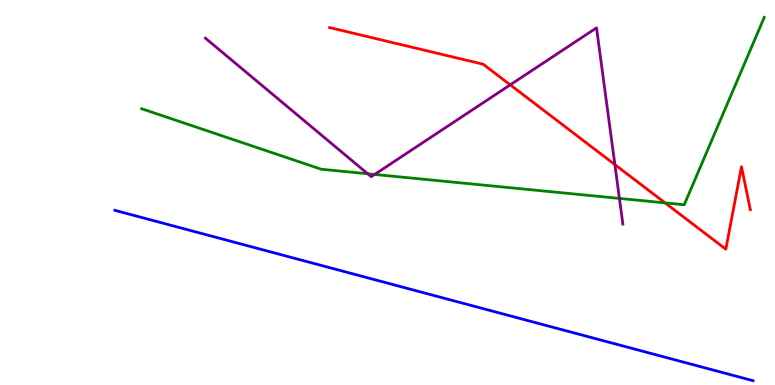[{'lines': ['blue', 'red'], 'intersections': []}, {'lines': ['green', 'red'], 'intersections': [{'x': 8.58, 'y': 4.73}]}, {'lines': ['purple', 'red'], 'intersections': [{'x': 6.58, 'y': 7.8}, {'x': 7.93, 'y': 5.72}]}, {'lines': ['blue', 'green'], 'intersections': []}, {'lines': ['blue', 'purple'], 'intersections': []}, {'lines': ['green', 'purple'], 'intersections': [{'x': 4.75, 'y': 5.49}, {'x': 4.83, 'y': 5.47}, {'x': 7.99, 'y': 4.85}]}]